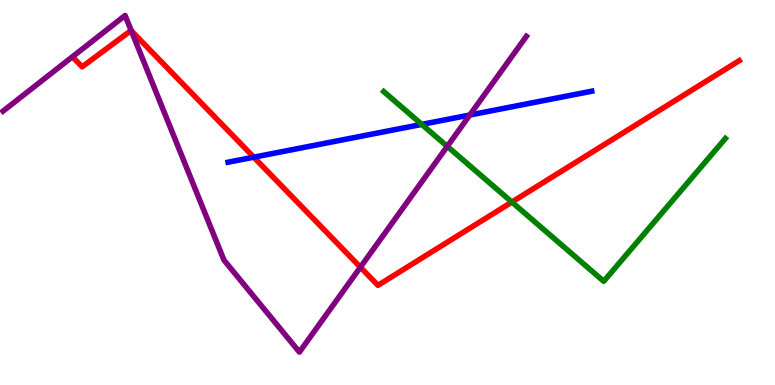[{'lines': ['blue', 'red'], 'intersections': [{'x': 3.27, 'y': 5.92}]}, {'lines': ['green', 'red'], 'intersections': [{'x': 6.6, 'y': 4.75}]}, {'lines': ['purple', 'red'], 'intersections': [{'x': 1.69, 'y': 9.2}, {'x': 4.65, 'y': 3.06}]}, {'lines': ['blue', 'green'], 'intersections': [{'x': 5.44, 'y': 6.77}]}, {'lines': ['blue', 'purple'], 'intersections': [{'x': 6.06, 'y': 7.01}]}, {'lines': ['green', 'purple'], 'intersections': [{'x': 5.77, 'y': 6.2}]}]